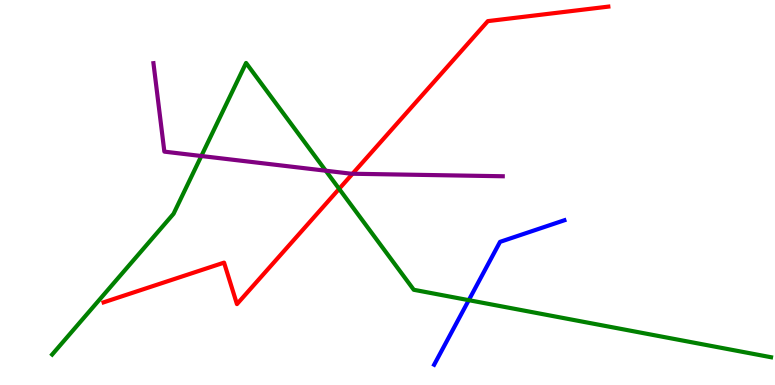[{'lines': ['blue', 'red'], 'intersections': []}, {'lines': ['green', 'red'], 'intersections': [{'x': 4.38, 'y': 5.09}]}, {'lines': ['purple', 'red'], 'intersections': [{'x': 4.55, 'y': 5.49}]}, {'lines': ['blue', 'green'], 'intersections': [{'x': 6.05, 'y': 2.2}]}, {'lines': ['blue', 'purple'], 'intersections': []}, {'lines': ['green', 'purple'], 'intersections': [{'x': 2.6, 'y': 5.95}, {'x': 4.2, 'y': 5.57}]}]